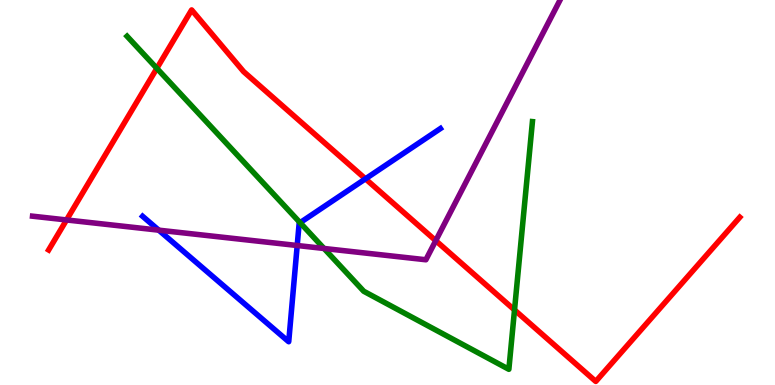[{'lines': ['blue', 'red'], 'intersections': [{'x': 4.72, 'y': 5.36}]}, {'lines': ['green', 'red'], 'intersections': [{'x': 2.02, 'y': 8.22}, {'x': 6.64, 'y': 1.95}]}, {'lines': ['purple', 'red'], 'intersections': [{'x': 0.859, 'y': 4.29}, {'x': 5.62, 'y': 3.75}]}, {'lines': ['blue', 'green'], 'intersections': [{'x': 3.87, 'y': 4.22}]}, {'lines': ['blue', 'purple'], 'intersections': [{'x': 2.05, 'y': 4.02}, {'x': 3.83, 'y': 3.62}]}, {'lines': ['green', 'purple'], 'intersections': [{'x': 4.18, 'y': 3.55}]}]